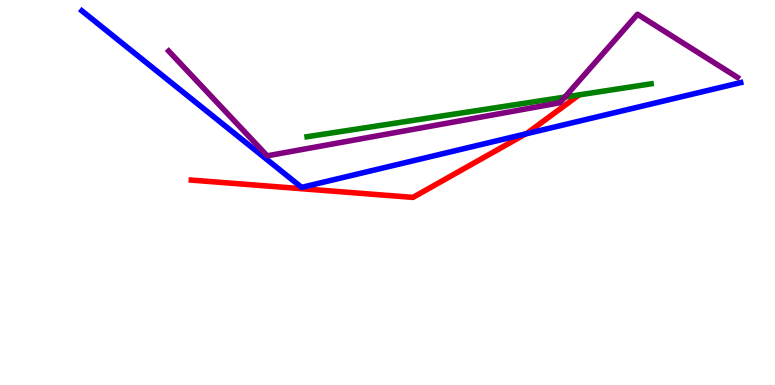[{'lines': ['blue', 'red'], 'intersections': [{'x': 6.78, 'y': 6.52}]}, {'lines': ['green', 'red'], 'intersections': []}, {'lines': ['purple', 'red'], 'intersections': []}, {'lines': ['blue', 'green'], 'intersections': []}, {'lines': ['blue', 'purple'], 'intersections': []}, {'lines': ['green', 'purple'], 'intersections': [{'x': 7.29, 'y': 7.48}]}]